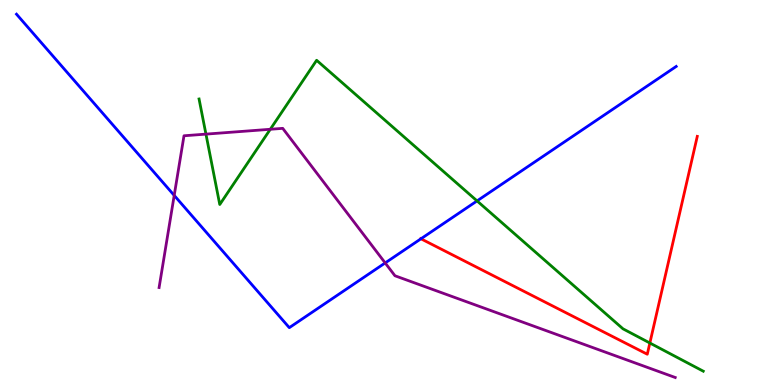[{'lines': ['blue', 'red'], 'intersections': [{'x': 5.43, 'y': 3.8}]}, {'lines': ['green', 'red'], 'intersections': [{'x': 8.39, 'y': 1.09}]}, {'lines': ['purple', 'red'], 'intersections': []}, {'lines': ['blue', 'green'], 'intersections': [{'x': 6.16, 'y': 4.78}]}, {'lines': ['blue', 'purple'], 'intersections': [{'x': 2.25, 'y': 4.92}, {'x': 4.97, 'y': 3.17}]}, {'lines': ['green', 'purple'], 'intersections': [{'x': 2.66, 'y': 6.52}, {'x': 3.49, 'y': 6.64}]}]